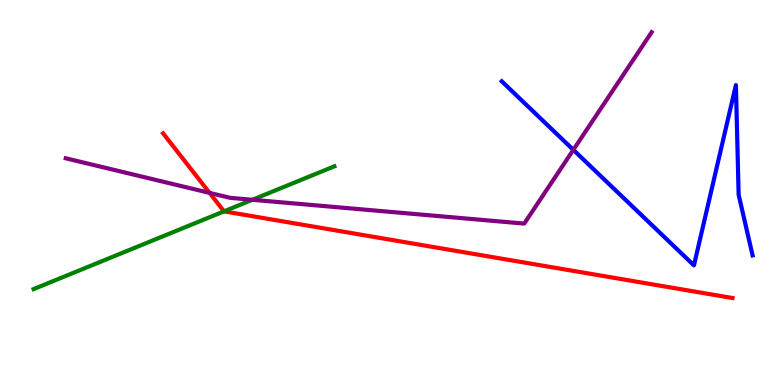[{'lines': ['blue', 'red'], 'intersections': []}, {'lines': ['green', 'red'], 'intersections': [{'x': 2.89, 'y': 4.51}]}, {'lines': ['purple', 'red'], 'intersections': [{'x': 2.7, 'y': 4.99}]}, {'lines': ['blue', 'green'], 'intersections': []}, {'lines': ['blue', 'purple'], 'intersections': [{'x': 7.4, 'y': 6.11}]}, {'lines': ['green', 'purple'], 'intersections': [{'x': 3.26, 'y': 4.81}]}]